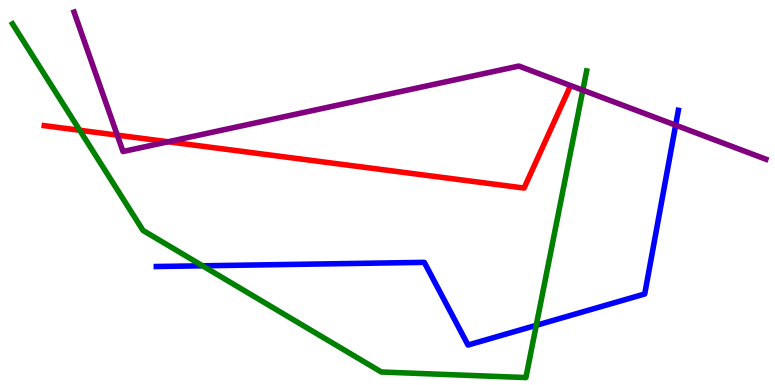[{'lines': ['blue', 'red'], 'intersections': []}, {'lines': ['green', 'red'], 'intersections': [{'x': 1.03, 'y': 6.62}]}, {'lines': ['purple', 'red'], 'intersections': [{'x': 1.51, 'y': 6.49}, {'x': 2.17, 'y': 6.32}]}, {'lines': ['blue', 'green'], 'intersections': [{'x': 2.61, 'y': 3.1}, {'x': 6.92, 'y': 1.55}]}, {'lines': ['blue', 'purple'], 'intersections': [{'x': 8.72, 'y': 6.75}]}, {'lines': ['green', 'purple'], 'intersections': [{'x': 7.52, 'y': 7.66}]}]